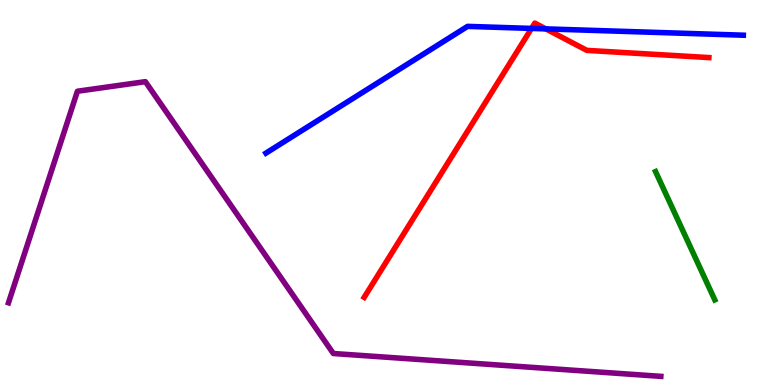[{'lines': ['blue', 'red'], 'intersections': [{'x': 6.86, 'y': 9.26}, {'x': 7.04, 'y': 9.25}]}, {'lines': ['green', 'red'], 'intersections': []}, {'lines': ['purple', 'red'], 'intersections': []}, {'lines': ['blue', 'green'], 'intersections': []}, {'lines': ['blue', 'purple'], 'intersections': []}, {'lines': ['green', 'purple'], 'intersections': []}]